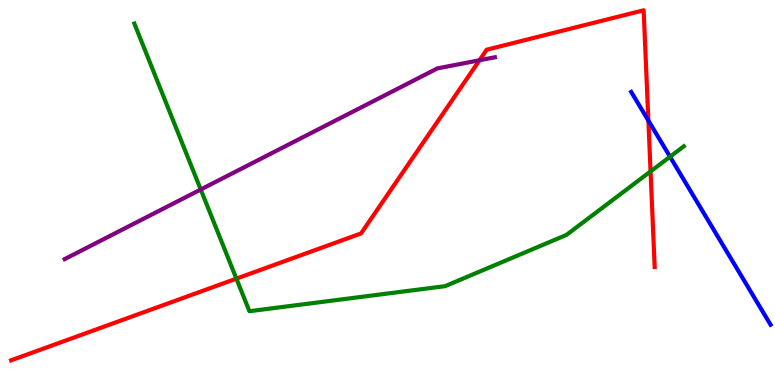[{'lines': ['blue', 'red'], 'intersections': [{'x': 8.37, 'y': 6.87}]}, {'lines': ['green', 'red'], 'intersections': [{'x': 3.05, 'y': 2.76}, {'x': 8.39, 'y': 5.55}]}, {'lines': ['purple', 'red'], 'intersections': [{'x': 6.19, 'y': 8.43}]}, {'lines': ['blue', 'green'], 'intersections': [{'x': 8.65, 'y': 5.93}]}, {'lines': ['blue', 'purple'], 'intersections': []}, {'lines': ['green', 'purple'], 'intersections': [{'x': 2.59, 'y': 5.08}]}]